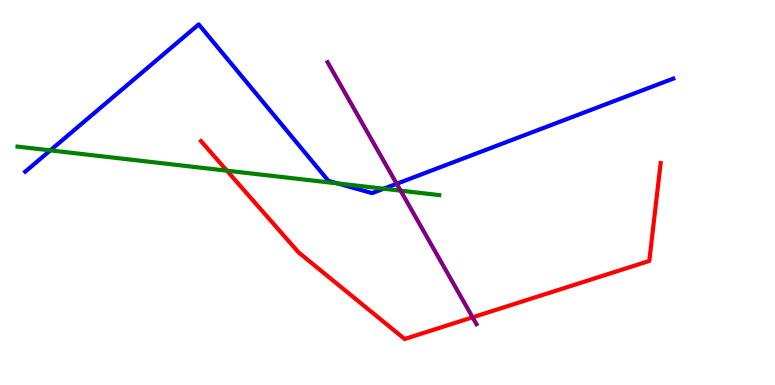[{'lines': ['blue', 'red'], 'intersections': []}, {'lines': ['green', 'red'], 'intersections': [{'x': 2.93, 'y': 5.57}]}, {'lines': ['purple', 'red'], 'intersections': [{'x': 6.1, 'y': 1.76}]}, {'lines': ['blue', 'green'], 'intersections': [{'x': 0.649, 'y': 6.09}, {'x': 4.36, 'y': 5.24}, {'x': 4.95, 'y': 5.1}]}, {'lines': ['blue', 'purple'], 'intersections': [{'x': 5.12, 'y': 5.23}]}, {'lines': ['green', 'purple'], 'intersections': [{'x': 5.17, 'y': 5.05}]}]